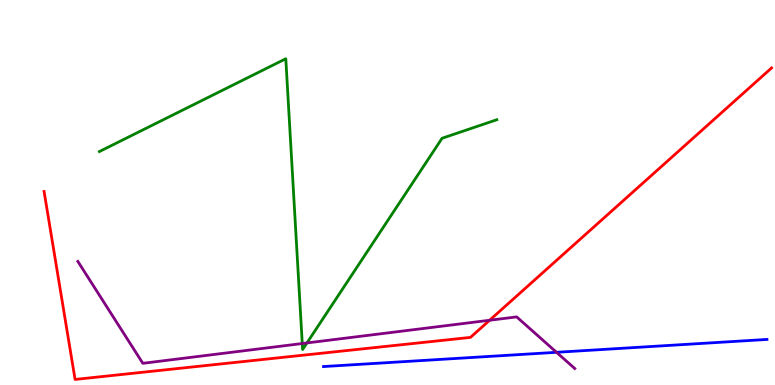[{'lines': ['blue', 'red'], 'intersections': []}, {'lines': ['green', 'red'], 'intersections': []}, {'lines': ['purple', 'red'], 'intersections': [{'x': 6.32, 'y': 1.68}]}, {'lines': ['blue', 'green'], 'intersections': []}, {'lines': ['blue', 'purple'], 'intersections': [{'x': 7.18, 'y': 0.849}]}, {'lines': ['green', 'purple'], 'intersections': [{'x': 3.9, 'y': 1.08}, {'x': 3.96, 'y': 1.09}]}]